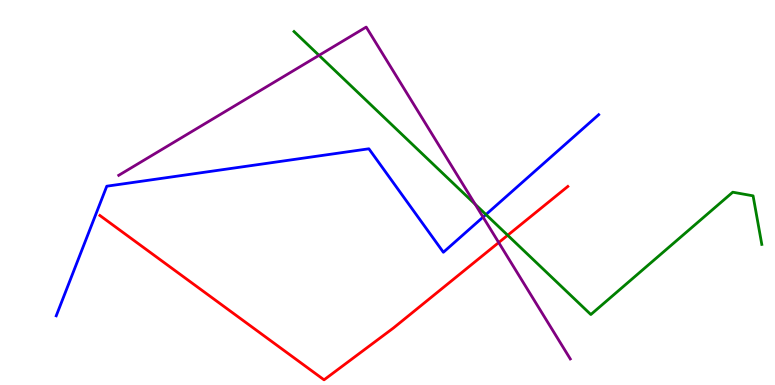[{'lines': ['blue', 'red'], 'intersections': []}, {'lines': ['green', 'red'], 'intersections': [{'x': 6.55, 'y': 3.89}]}, {'lines': ['purple', 'red'], 'intersections': [{'x': 6.44, 'y': 3.7}]}, {'lines': ['blue', 'green'], 'intersections': [{'x': 6.27, 'y': 4.43}]}, {'lines': ['blue', 'purple'], 'intersections': [{'x': 6.23, 'y': 4.36}]}, {'lines': ['green', 'purple'], 'intersections': [{'x': 4.12, 'y': 8.56}, {'x': 6.13, 'y': 4.7}]}]